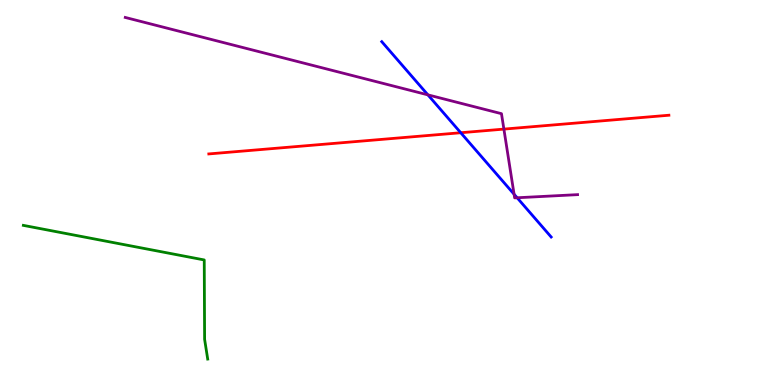[{'lines': ['blue', 'red'], 'intersections': [{'x': 5.95, 'y': 6.55}]}, {'lines': ['green', 'red'], 'intersections': []}, {'lines': ['purple', 'red'], 'intersections': [{'x': 6.5, 'y': 6.65}]}, {'lines': ['blue', 'green'], 'intersections': []}, {'lines': ['blue', 'purple'], 'intersections': [{'x': 5.52, 'y': 7.54}, {'x': 6.63, 'y': 4.95}, {'x': 6.67, 'y': 4.86}]}, {'lines': ['green', 'purple'], 'intersections': []}]